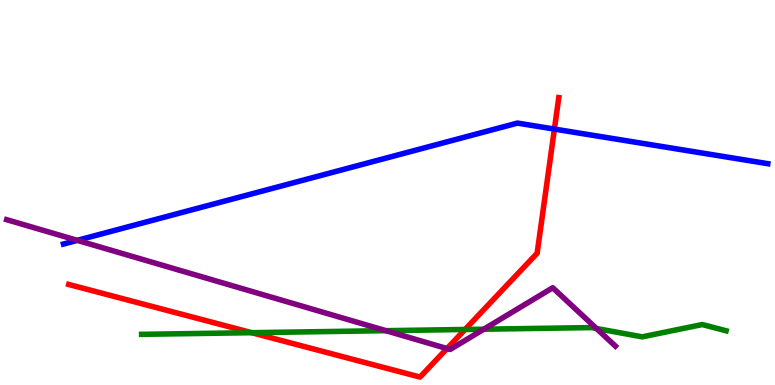[{'lines': ['blue', 'red'], 'intersections': [{'x': 7.15, 'y': 6.65}]}, {'lines': ['green', 'red'], 'intersections': [{'x': 3.25, 'y': 1.36}, {'x': 6.0, 'y': 1.44}]}, {'lines': ['purple', 'red'], 'intersections': [{'x': 5.77, 'y': 0.947}]}, {'lines': ['blue', 'green'], 'intersections': []}, {'lines': ['blue', 'purple'], 'intersections': [{'x': 0.997, 'y': 3.76}]}, {'lines': ['green', 'purple'], 'intersections': [{'x': 4.98, 'y': 1.41}, {'x': 6.24, 'y': 1.45}, {'x': 7.7, 'y': 1.47}]}]